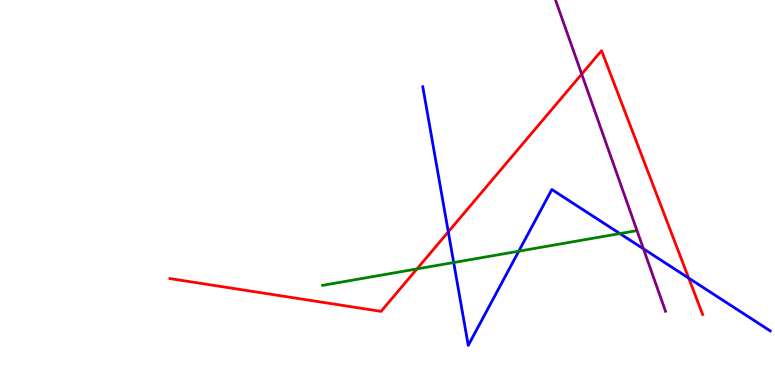[{'lines': ['blue', 'red'], 'intersections': [{'x': 5.78, 'y': 3.98}, {'x': 8.89, 'y': 2.78}]}, {'lines': ['green', 'red'], 'intersections': [{'x': 5.38, 'y': 3.01}]}, {'lines': ['purple', 'red'], 'intersections': [{'x': 7.51, 'y': 8.08}]}, {'lines': ['blue', 'green'], 'intersections': [{'x': 5.85, 'y': 3.18}, {'x': 6.69, 'y': 3.48}, {'x': 8.0, 'y': 3.93}]}, {'lines': ['blue', 'purple'], 'intersections': [{'x': 8.3, 'y': 3.54}]}, {'lines': ['green', 'purple'], 'intersections': []}]